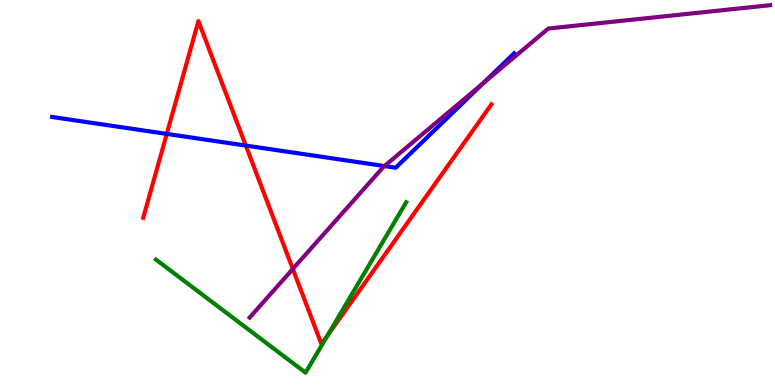[{'lines': ['blue', 'red'], 'intersections': [{'x': 2.15, 'y': 6.52}, {'x': 3.17, 'y': 6.22}]}, {'lines': ['green', 'red'], 'intersections': [{'x': 4.22, 'y': 1.28}]}, {'lines': ['purple', 'red'], 'intersections': [{'x': 3.78, 'y': 3.01}]}, {'lines': ['blue', 'green'], 'intersections': []}, {'lines': ['blue', 'purple'], 'intersections': [{'x': 4.96, 'y': 5.69}, {'x': 6.24, 'y': 7.84}]}, {'lines': ['green', 'purple'], 'intersections': []}]